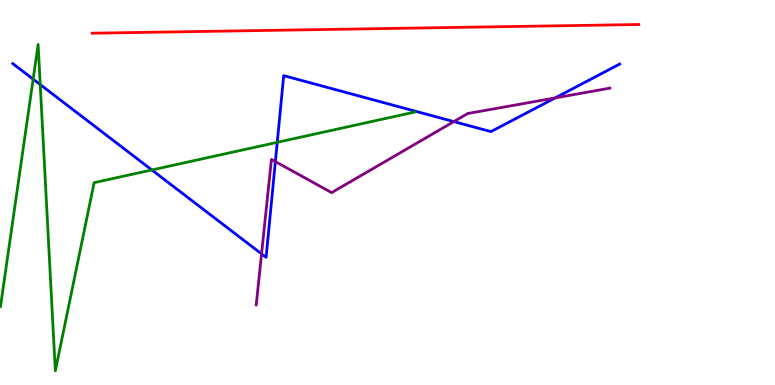[{'lines': ['blue', 'red'], 'intersections': []}, {'lines': ['green', 'red'], 'intersections': []}, {'lines': ['purple', 'red'], 'intersections': []}, {'lines': ['blue', 'green'], 'intersections': [{'x': 0.428, 'y': 7.94}, {'x': 0.519, 'y': 7.8}, {'x': 1.96, 'y': 5.59}, {'x': 3.58, 'y': 6.3}]}, {'lines': ['blue', 'purple'], 'intersections': [{'x': 3.37, 'y': 3.41}, {'x': 3.55, 'y': 5.8}, {'x': 5.86, 'y': 6.84}, {'x': 7.16, 'y': 7.46}]}, {'lines': ['green', 'purple'], 'intersections': []}]